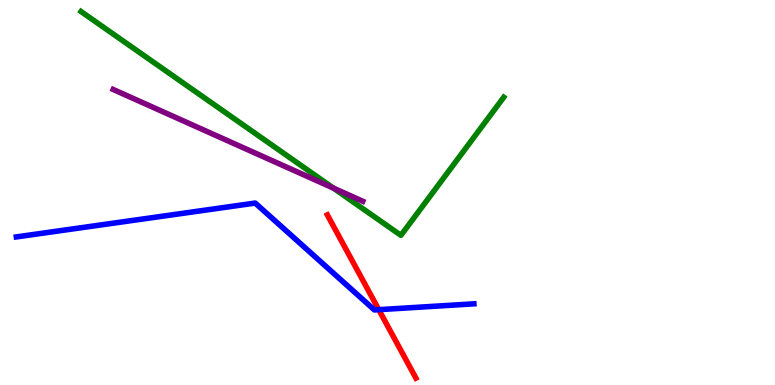[{'lines': ['blue', 'red'], 'intersections': [{'x': 4.89, 'y': 1.96}]}, {'lines': ['green', 'red'], 'intersections': []}, {'lines': ['purple', 'red'], 'intersections': []}, {'lines': ['blue', 'green'], 'intersections': []}, {'lines': ['blue', 'purple'], 'intersections': []}, {'lines': ['green', 'purple'], 'intersections': [{'x': 4.3, 'y': 5.11}]}]